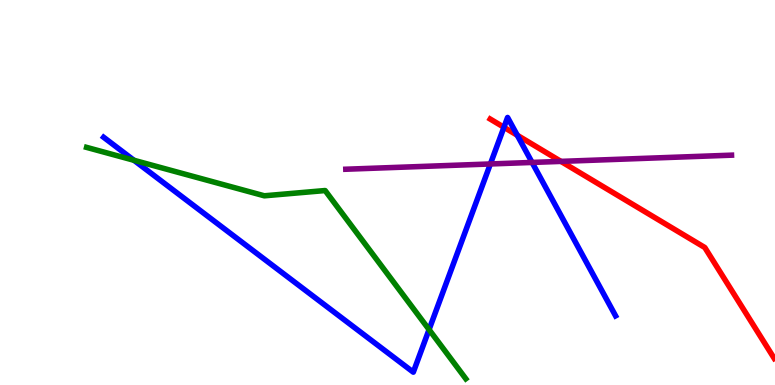[{'lines': ['blue', 'red'], 'intersections': [{'x': 6.5, 'y': 6.69}, {'x': 6.67, 'y': 6.49}]}, {'lines': ['green', 'red'], 'intersections': []}, {'lines': ['purple', 'red'], 'intersections': [{'x': 7.24, 'y': 5.81}]}, {'lines': ['blue', 'green'], 'intersections': [{'x': 1.73, 'y': 5.84}, {'x': 5.54, 'y': 1.44}]}, {'lines': ['blue', 'purple'], 'intersections': [{'x': 6.33, 'y': 5.74}, {'x': 6.87, 'y': 5.78}]}, {'lines': ['green', 'purple'], 'intersections': []}]